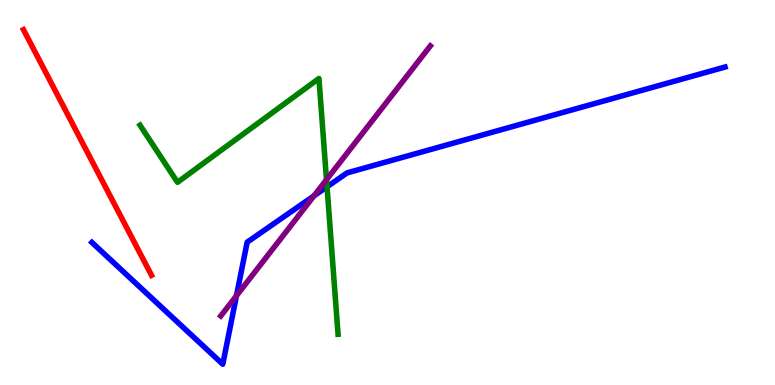[{'lines': ['blue', 'red'], 'intersections': []}, {'lines': ['green', 'red'], 'intersections': []}, {'lines': ['purple', 'red'], 'intersections': []}, {'lines': ['blue', 'green'], 'intersections': [{'x': 4.22, 'y': 5.15}]}, {'lines': ['blue', 'purple'], 'intersections': [{'x': 3.05, 'y': 2.32}, {'x': 4.05, 'y': 4.91}]}, {'lines': ['green', 'purple'], 'intersections': [{'x': 4.21, 'y': 5.33}]}]